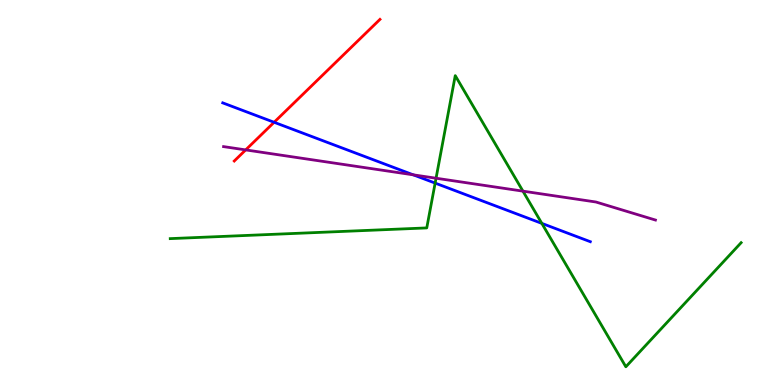[{'lines': ['blue', 'red'], 'intersections': [{'x': 3.54, 'y': 6.82}]}, {'lines': ['green', 'red'], 'intersections': []}, {'lines': ['purple', 'red'], 'intersections': [{'x': 3.17, 'y': 6.11}]}, {'lines': ['blue', 'green'], 'intersections': [{'x': 5.61, 'y': 5.24}, {'x': 6.99, 'y': 4.2}]}, {'lines': ['blue', 'purple'], 'intersections': [{'x': 5.33, 'y': 5.46}]}, {'lines': ['green', 'purple'], 'intersections': [{'x': 5.63, 'y': 5.37}, {'x': 6.75, 'y': 5.04}]}]